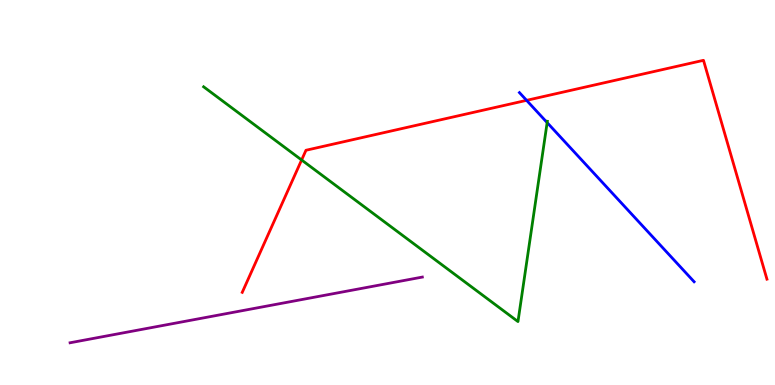[{'lines': ['blue', 'red'], 'intersections': [{'x': 6.79, 'y': 7.39}]}, {'lines': ['green', 'red'], 'intersections': [{'x': 3.89, 'y': 5.84}]}, {'lines': ['purple', 'red'], 'intersections': []}, {'lines': ['blue', 'green'], 'intersections': [{'x': 7.06, 'y': 6.82}]}, {'lines': ['blue', 'purple'], 'intersections': []}, {'lines': ['green', 'purple'], 'intersections': []}]